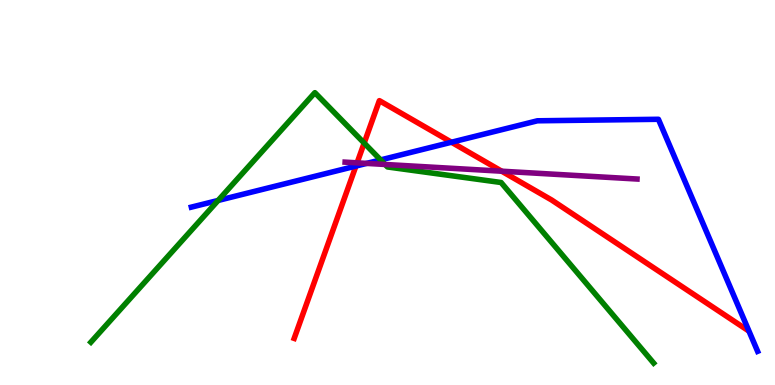[{'lines': ['blue', 'red'], 'intersections': [{'x': 4.59, 'y': 5.69}, {'x': 5.83, 'y': 6.31}]}, {'lines': ['green', 'red'], 'intersections': [{'x': 4.7, 'y': 6.28}]}, {'lines': ['purple', 'red'], 'intersections': [{'x': 4.61, 'y': 5.77}, {'x': 6.47, 'y': 5.55}]}, {'lines': ['blue', 'green'], 'intersections': [{'x': 2.81, 'y': 4.79}, {'x': 4.91, 'y': 5.85}]}, {'lines': ['blue', 'purple'], 'intersections': [{'x': 4.73, 'y': 5.76}]}, {'lines': ['green', 'purple'], 'intersections': [{'x': 4.97, 'y': 5.73}]}]